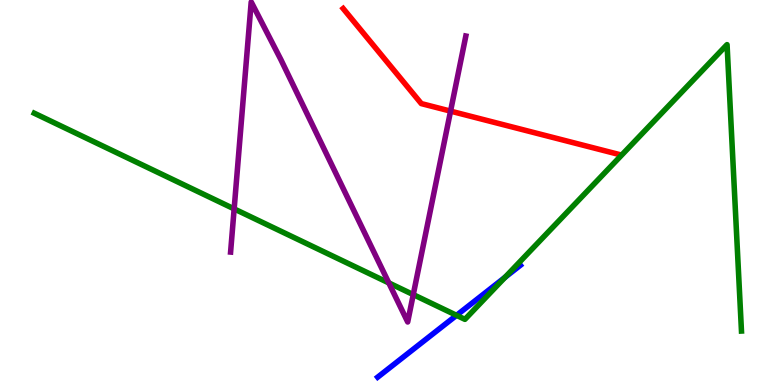[{'lines': ['blue', 'red'], 'intersections': []}, {'lines': ['green', 'red'], 'intersections': []}, {'lines': ['purple', 'red'], 'intersections': [{'x': 5.81, 'y': 7.11}]}, {'lines': ['blue', 'green'], 'intersections': [{'x': 5.89, 'y': 1.81}, {'x': 6.52, 'y': 2.8}]}, {'lines': ['blue', 'purple'], 'intersections': []}, {'lines': ['green', 'purple'], 'intersections': [{'x': 3.02, 'y': 4.57}, {'x': 5.02, 'y': 2.65}, {'x': 5.33, 'y': 2.35}]}]